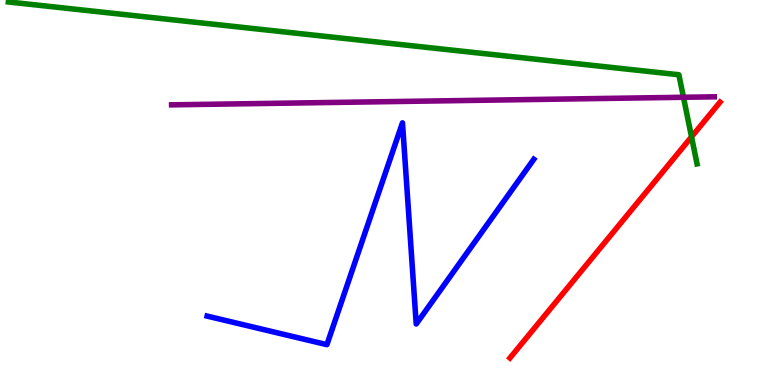[{'lines': ['blue', 'red'], 'intersections': []}, {'lines': ['green', 'red'], 'intersections': [{'x': 8.92, 'y': 6.45}]}, {'lines': ['purple', 'red'], 'intersections': []}, {'lines': ['blue', 'green'], 'intersections': []}, {'lines': ['blue', 'purple'], 'intersections': []}, {'lines': ['green', 'purple'], 'intersections': [{'x': 8.82, 'y': 7.47}]}]